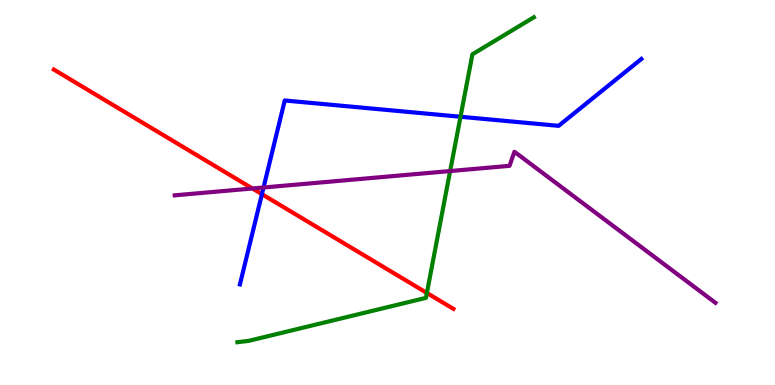[{'lines': ['blue', 'red'], 'intersections': [{'x': 3.38, 'y': 4.96}]}, {'lines': ['green', 'red'], 'intersections': [{'x': 5.51, 'y': 2.39}]}, {'lines': ['purple', 'red'], 'intersections': [{'x': 3.26, 'y': 5.1}]}, {'lines': ['blue', 'green'], 'intersections': [{'x': 5.94, 'y': 6.97}]}, {'lines': ['blue', 'purple'], 'intersections': [{'x': 3.4, 'y': 5.13}]}, {'lines': ['green', 'purple'], 'intersections': [{'x': 5.81, 'y': 5.56}]}]